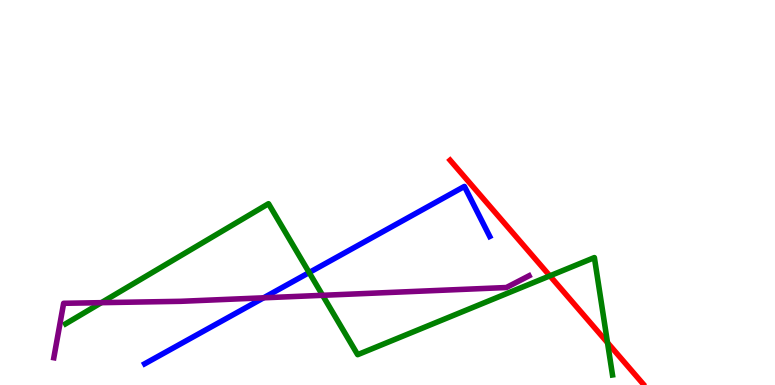[{'lines': ['blue', 'red'], 'intersections': []}, {'lines': ['green', 'red'], 'intersections': [{'x': 7.1, 'y': 2.84}, {'x': 7.84, 'y': 1.1}]}, {'lines': ['purple', 'red'], 'intersections': []}, {'lines': ['blue', 'green'], 'intersections': [{'x': 3.99, 'y': 2.92}]}, {'lines': ['blue', 'purple'], 'intersections': [{'x': 3.4, 'y': 2.26}]}, {'lines': ['green', 'purple'], 'intersections': [{'x': 1.31, 'y': 2.14}, {'x': 4.16, 'y': 2.33}]}]